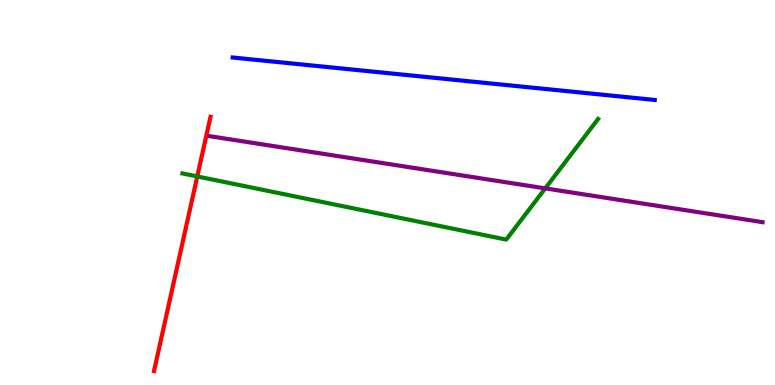[{'lines': ['blue', 'red'], 'intersections': []}, {'lines': ['green', 'red'], 'intersections': [{'x': 2.55, 'y': 5.42}]}, {'lines': ['purple', 'red'], 'intersections': []}, {'lines': ['blue', 'green'], 'intersections': []}, {'lines': ['blue', 'purple'], 'intersections': []}, {'lines': ['green', 'purple'], 'intersections': [{'x': 7.04, 'y': 5.11}]}]